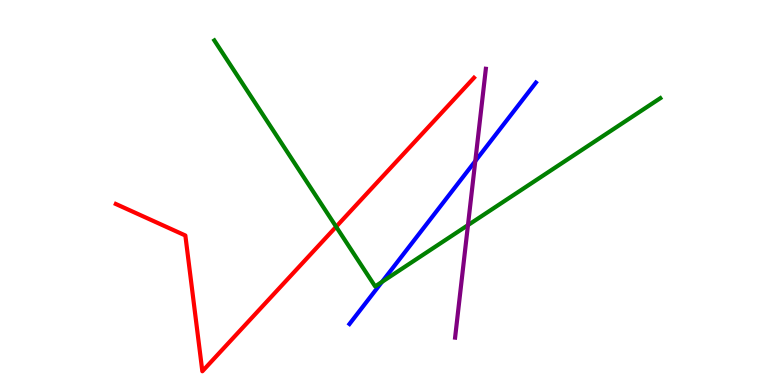[{'lines': ['blue', 'red'], 'intersections': []}, {'lines': ['green', 'red'], 'intersections': [{'x': 4.34, 'y': 4.11}]}, {'lines': ['purple', 'red'], 'intersections': []}, {'lines': ['blue', 'green'], 'intersections': [{'x': 4.93, 'y': 2.68}]}, {'lines': ['blue', 'purple'], 'intersections': [{'x': 6.13, 'y': 5.82}]}, {'lines': ['green', 'purple'], 'intersections': [{'x': 6.04, 'y': 4.15}]}]